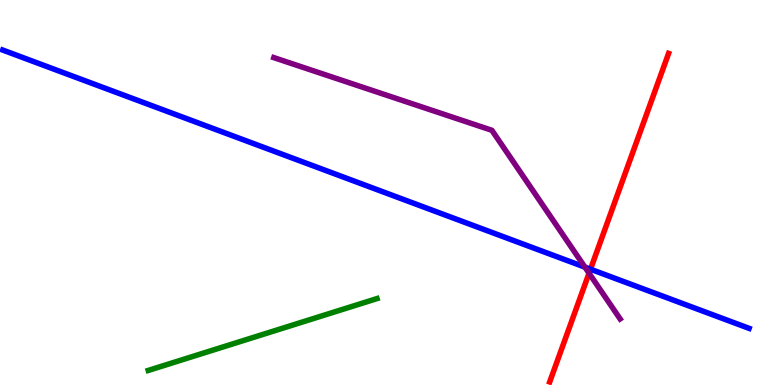[{'lines': ['blue', 'red'], 'intersections': [{'x': 7.62, 'y': 3.01}]}, {'lines': ['green', 'red'], 'intersections': []}, {'lines': ['purple', 'red'], 'intersections': [{'x': 7.6, 'y': 2.9}]}, {'lines': ['blue', 'green'], 'intersections': []}, {'lines': ['blue', 'purple'], 'intersections': [{'x': 7.55, 'y': 3.06}]}, {'lines': ['green', 'purple'], 'intersections': []}]